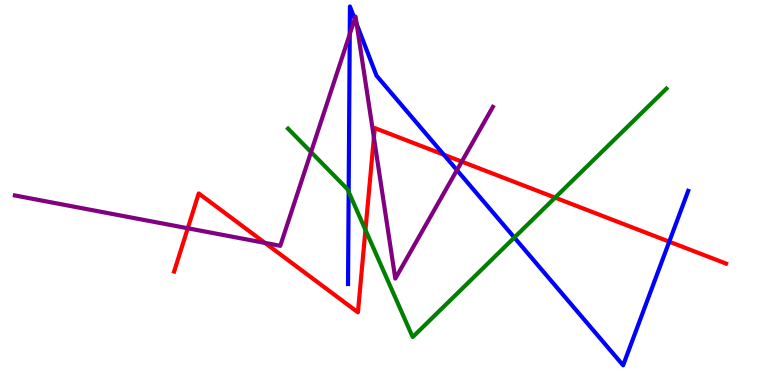[{'lines': ['blue', 'red'], 'intersections': [{'x': 5.73, 'y': 5.98}, {'x': 8.64, 'y': 3.72}]}, {'lines': ['green', 'red'], 'intersections': [{'x': 4.72, 'y': 4.03}, {'x': 7.16, 'y': 4.87}]}, {'lines': ['purple', 'red'], 'intersections': [{'x': 2.42, 'y': 4.07}, {'x': 3.42, 'y': 3.69}, {'x': 4.82, 'y': 6.43}, {'x': 5.96, 'y': 5.8}]}, {'lines': ['blue', 'green'], 'intersections': [{'x': 4.5, 'y': 5.02}, {'x': 6.64, 'y': 3.83}]}, {'lines': ['blue', 'purple'], 'intersections': [{'x': 4.51, 'y': 9.11}, {'x': 4.58, 'y': 9.51}, {'x': 4.6, 'y': 9.38}, {'x': 5.9, 'y': 5.58}]}, {'lines': ['green', 'purple'], 'intersections': [{'x': 4.01, 'y': 6.05}]}]